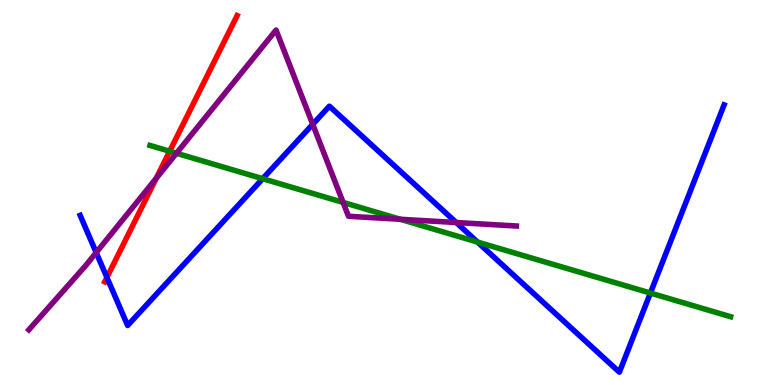[{'lines': ['blue', 'red'], 'intersections': [{'x': 1.38, 'y': 2.79}]}, {'lines': ['green', 'red'], 'intersections': [{'x': 2.19, 'y': 6.07}]}, {'lines': ['purple', 'red'], 'intersections': [{'x': 2.02, 'y': 5.37}]}, {'lines': ['blue', 'green'], 'intersections': [{'x': 3.39, 'y': 5.36}, {'x': 6.16, 'y': 3.71}, {'x': 8.39, 'y': 2.39}]}, {'lines': ['blue', 'purple'], 'intersections': [{'x': 1.24, 'y': 3.44}, {'x': 4.04, 'y': 6.77}, {'x': 5.89, 'y': 4.22}]}, {'lines': ['green', 'purple'], 'intersections': [{'x': 2.28, 'y': 6.02}, {'x': 4.43, 'y': 4.74}, {'x': 5.16, 'y': 4.3}]}]